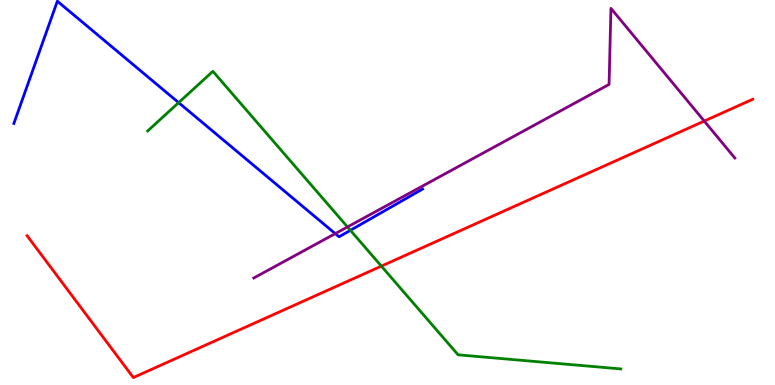[{'lines': ['blue', 'red'], 'intersections': []}, {'lines': ['green', 'red'], 'intersections': [{'x': 4.92, 'y': 3.09}]}, {'lines': ['purple', 'red'], 'intersections': [{'x': 9.09, 'y': 6.86}]}, {'lines': ['blue', 'green'], 'intersections': [{'x': 2.31, 'y': 7.33}, {'x': 4.52, 'y': 4.02}]}, {'lines': ['blue', 'purple'], 'intersections': [{'x': 4.33, 'y': 3.93}]}, {'lines': ['green', 'purple'], 'intersections': [{'x': 4.48, 'y': 4.11}]}]